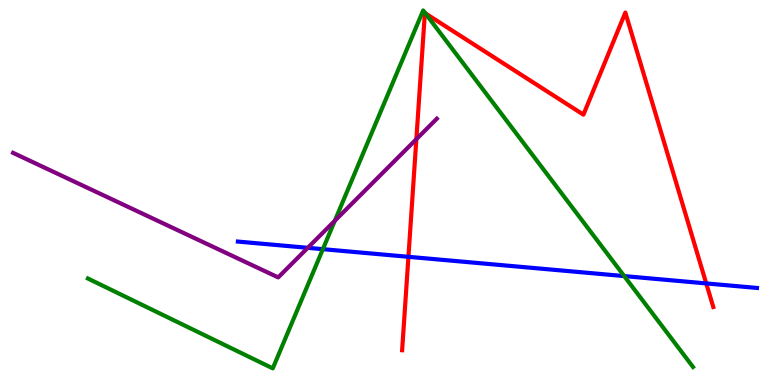[{'lines': ['blue', 'red'], 'intersections': [{'x': 5.27, 'y': 3.33}, {'x': 9.11, 'y': 2.64}]}, {'lines': ['green', 'red'], 'intersections': [{'x': 5.49, 'y': 9.65}]}, {'lines': ['purple', 'red'], 'intersections': [{'x': 5.37, 'y': 6.38}]}, {'lines': ['blue', 'green'], 'intersections': [{'x': 4.17, 'y': 3.53}, {'x': 8.05, 'y': 2.83}]}, {'lines': ['blue', 'purple'], 'intersections': [{'x': 3.97, 'y': 3.56}]}, {'lines': ['green', 'purple'], 'intersections': [{'x': 4.32, 'y': 4.27}]}]